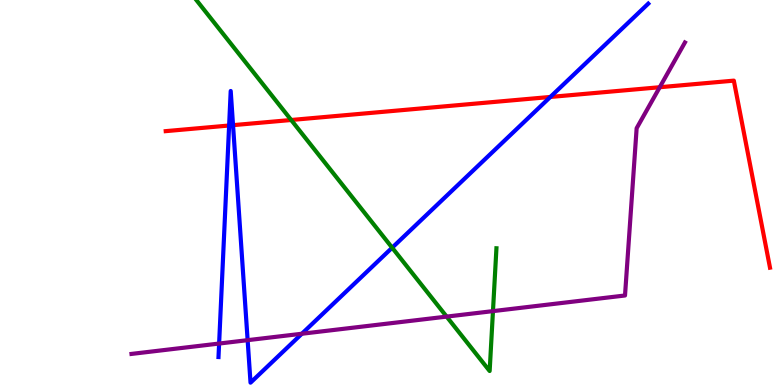[{'lines': ['blue', 'red'], 'intersections': [{'x': 2.96, 'y': 6.74}, {'x': 3.01, 'y': 6.75}, {'x': 7.1, 'y': 7.48}]}, {'lines': ['green', 'red'], 'intersections': [{'x': 3.76, 'y': 6.88}]}, {'lines': ['purple', 'red'], 'intersections': [{'x': 8.51, 'y': 7.73}]}, {'lines': ['blue', 'green'], 'intersections': [{'x': 5.06, 'y': 3.57}]}, {'lines': ['blue', 'purple'], 'intersections': [{'x': 2.83, 'y': 1.08}, {'x': 3.2, 'y': 1.16}, {'x': 3.89, 'y': 1.33}]}, {'lines': ['green', 'purple'], 'intersections': [{'x': 5.76, 'y': 1.78}, {'x': 6.36, 'y': 1.92}]}]